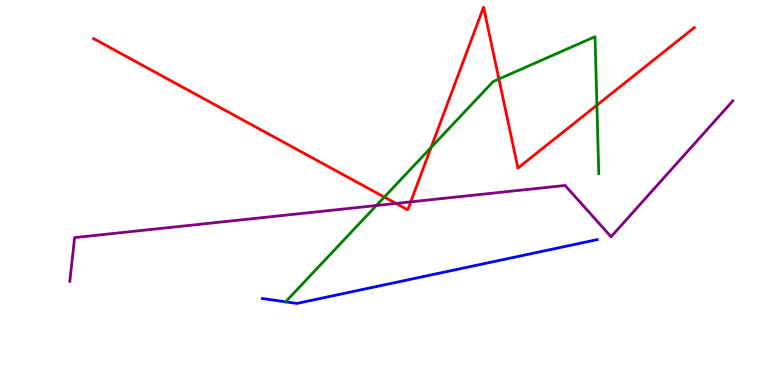[{'lines': ['blue', 'red'], 'intersections': []}, {'lines': ['green', 'red'], 'intersections': [{'x': 4.96, 'y': 4.88}, {'x': 5.56, 'y': 6.17}, {'x': 6.44, 'y': 7.95}, {'x': 7.7, 'y': 7.27}]}, {'lines': ['purple', 'red'], 'intersections': [{'x': 5.11, 'y': 4.72}, {'x': 5.3, 'y': 4.76}]}, {'lines': ['blue', 'green'], 'intersections': [{'x': 3.69, 'y': 2.16}]}, {'lines': ['blue', 'purple'], 'intersections': []}, {'lines': ['green', 'purple'], 'intersections': [{'x': 4.86, 'y': 4.66}]}]